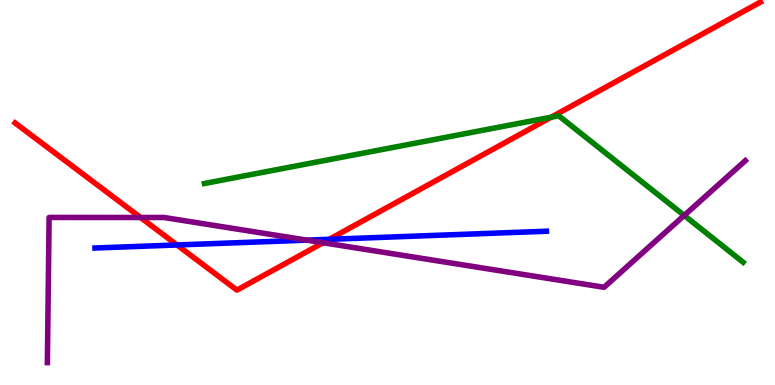[{'lines': ['blue', 'red'], 'intersections': [{'x': 2.28, 'y': 3.64}, {'x': 4.25, 'y': 3.78}]}, {'lines': ['green', 'red'], 'intersections': [{'x': 7.11, 'y': 6.96}]}, {'lines': ['purple', 'red'], 'intersections': [{'x': 1.81, 'y': 4.35}, {'x': 4.17, 'y': 3.7}]}, {'lines': ['blue', 'green'], 'intersections': []}, {'lines': ['blue', 'purple'], 'intersections': [{'x': 3.96, 'y': 3.76}]}, {'lines': ['green', 'purple'], 'intersections': [{'x': 8.83, 'y': 4.4}]}]